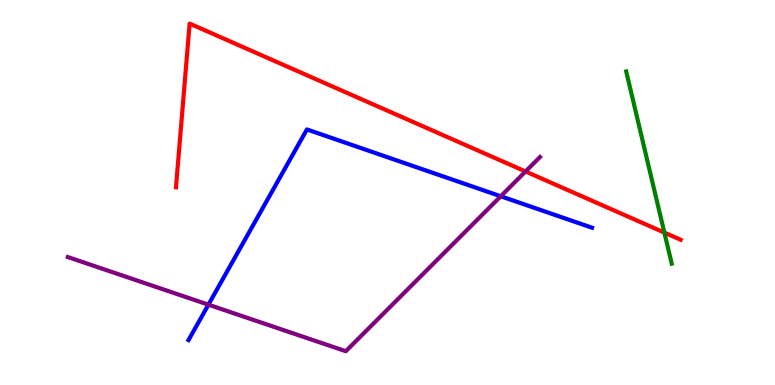[{'lines': ['blue', 'red'], 'intersections': []}, {'lines': ['green', 'red'], 'intersections': [{'x': 8.57, 'y': 3.96}]}, {'lines': ['purple', 'red'], 'intersections': [{'x': 6.78, 'y': 5.55}]}, {'lines': ['blue', 'green'], 'intersections': []}, {'lines': ['blue', 'purple'], 'intersections': [{'x': 2.69, 'y': 2.09}, {'x': 6.46, 'y': 4.9}]}, {'lines': ['green', 'purple'], 'intersections': []}]